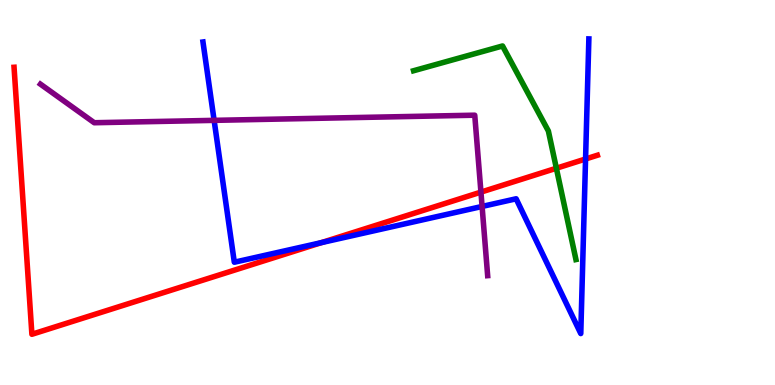[{'lines': ['blue', 'red'], 'intersections': [{'x': 4.15, 'y': 3.7}, {'x': 7.56, 'y': 5.87}]}, {'lines': ['green', 'red'], 'intersections': [{'x': 7.18, 'y': 5.63}]}, {'lines': ['purple', 'red'], 'intersections': [{'x': 6.21, 'y': 5.01}]}, {'lines': ['blue', 'green'], 'intersections': []}, {'lines': ['blue', 'purple'], 'intersections': [{'x': 2.76, 'y': 6.87}, {'x': 6.22, 'y': 4.64}]}, {'lines': ['green', 'purple'], 'intersections': []}]